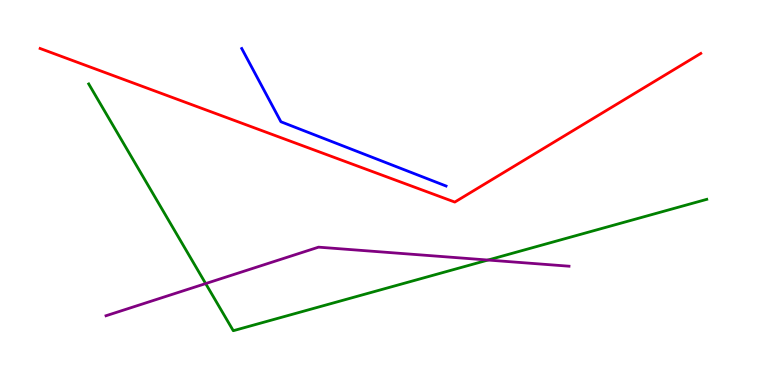[{'lines': ['blue', 'red'], 'intersections': []}, {'lines': ['green', 'red'], 'intersections': []}, {'lines': ['purple', 'red'], 'intersections': []}, {'lines': ['blue', 'green'], 'intersections': []}, {'lines': ['blue', 'purple'], 'intersections': []}, {'lines': ['green', 'purple'], 'intersections': [{'x': 2.65, 'y': 2.63}, {'x': 6.3, 'y': 3.25}]}]